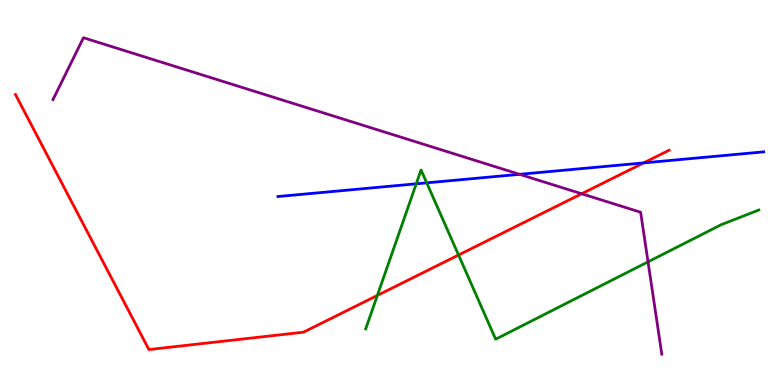[{'lines': ['blue', 'red'], 'intersections': [{'x': 8.31, 'y': 5.77}]}, {'lines': ['green', 'red'], 'intersections': [{'x': 4.87, 'y': 2.33}, {'x': 5.92, 'y': 3.38}]}, {'lines': ['purple', 'red'], 'intersections': [{'x': 7.51, 'y': 4.97}]}, {'lines': ['blue', 'green'], 'intersections': [{'x': 5.37, 'y': 5.23}, {'x': 5.51, 'y': 5.25}]}, {'lines': ['blue', 'purple'], 'intersections': [{'x': 6.7, 'y': 5.47}]}, {'lines': ['green', 'purple'], 'intersections': [{'x': 8.36, 'y': 3.2}]}]